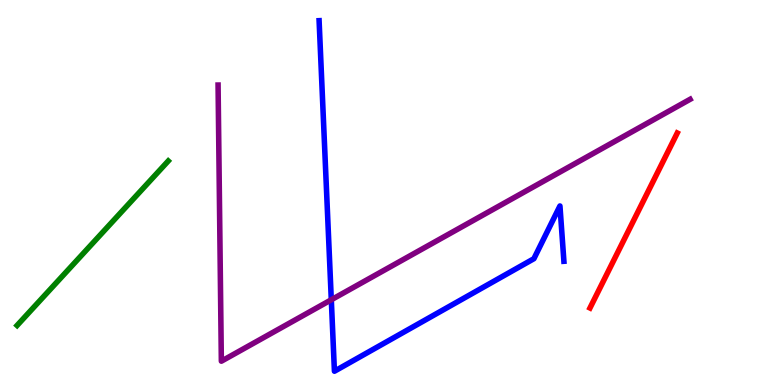[{'lines': ['blue', 'red'], 'intersections': []}, {'lines': ['green', 'red'], 'intersections': []}, {'lines': ['purple', 'red'], 'intersections': []}, {'lines': ['blue', 'green'], 'intersections': []}, {'lines': ['blue', 'purple'], 'intersections': [{'x': 4.27, 'y': 2.21}]}, {'lines': ['green', 'purple'], 'intersections': []}]